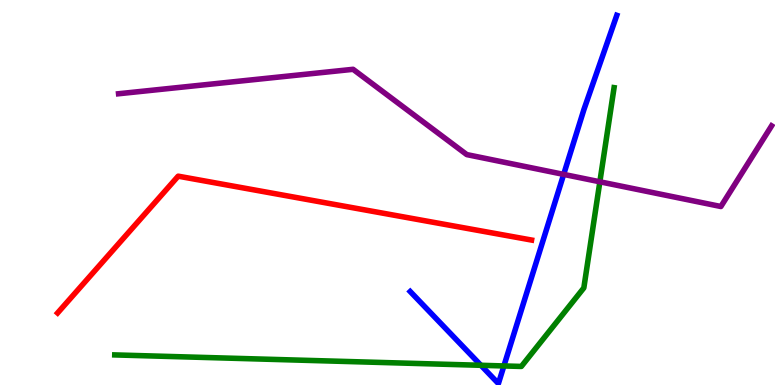[{'lines': ['blue', 'red'], 'intersections': []}, {'lines': ['green', 'red'], 'intersections': []}, {'lines': ['purple', 'red'], 'intersections': []}, {'lines': ['blue', 'green'], 'intersections': [{'x': 6.21, 'y': 0.512}, {'x': 6.5, 'y': 0.495}]}, {'lines': ['blue', 'purple'], 'intersections': [{'x': 7.27, 'y': 5.47}]}, {'lines': ['green', 'purple'], 'intersections': [{'x': 7.74, 'y': 5.28}]}]